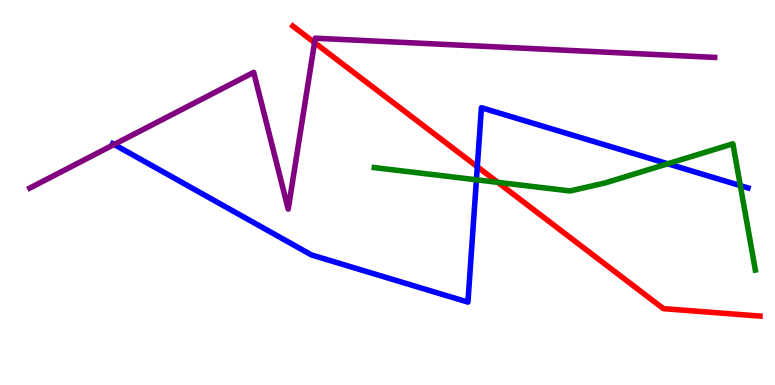[{'lines': ['blue', 'red'], 'intersections': [{'x': 6.16, 'y': 5.67}]}, {'lines': ['green', 'red'], 'intersections': [{'x': 6.42, 'y': 5.26}]}, {'lines': ['purple', 'red'], 'intersections': [{'x': 4.06, 'y': 8.89}]}, {'lines': ['blue', 'green'], 'intersections': [{'x': 6.15, 'y': 5.33}, {'x': 8.62, 'y': 5.75}, {'x': 9.55, 'y': 5.18}]}, {'lines': ['blue', 'purple'], 'intersections': [{'x': 1.47, 'y': 6.25}]}, {'lines': ['green', 'purple'], 'intersections': []}]